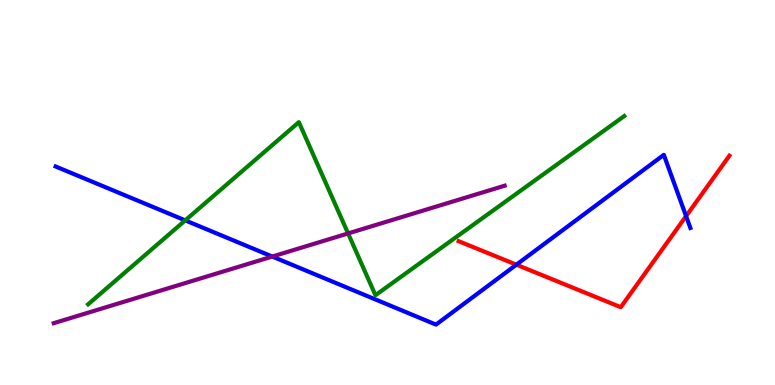[{'lines': ['blue', 'red'], 'intersections': [{'x': 6.66, 'y': 3.12}, {'x': 8.85, 'y': 4.39}]}, {'lines': ['green', 'red'], 'intersections': []}, {'lines': ['purple', 'red'], 'intersections': []}, {'lines': ['blue', 'green'], 'intersections': [{'x': 2.39, 'y': 4.28}]}, {'lines': ['blue', 'purple'], 'intersections': [{'x': 3.51, 'y': 3.34}]}, {'lines': ['green', 'purple'], 'intersections': [{'x': 4.49, 'y': 3.94}]}]